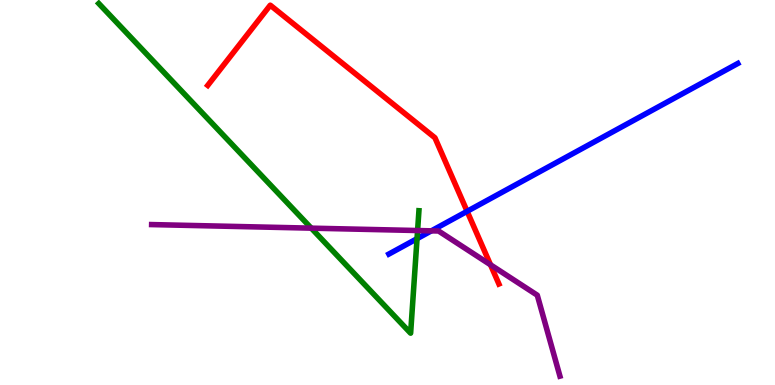[{'lines': ['blue', 'red'], 'intersections': [{'x': 6.03, 'y': 4.51}]}, {'lines': ['green', 'red'], 'intersections': []}, {'lines': ['purple', 'red'], 'intersections': [{'x': 6.33, 'y': 3.12}]}, {'lines': ['blue', 'green'], 'intersections': [{'x': 5.38, 'y': 3.8}]}, {'lines': ['blue', 'purple'], 'intersections': [{'x': 5.57, 'y': 4.0}]}, {'lines': ['green', 'purple'], 'intersections': [{'x': 4.02, 'y': 4.07}, {'x': 5.39, 'y': 4.01}]}]